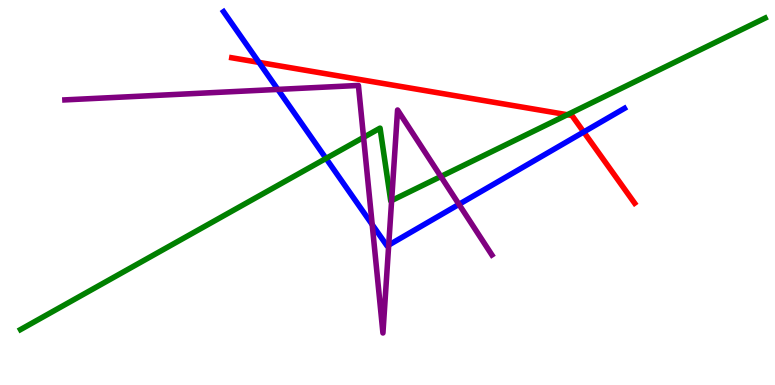[{'lines': ['blue', 'red'], 'intersections': [{'x': 3.34, 'y': 8.38}, {'x': 7.53, 'y': 6.57}]}, {'lines': ['green', 'red'], 'intersections': [{'x': 7.32, 'y': 7.02}]}, {'lines': ['purple', 'red'], 'intersections': []}, {'lines': ['blue', 'green'], 'intersections': [{'x': 4.21, 'y': 5.89}]}, {'lines': ['blue', 'purple'], 'intersections': [{'x': 3.58, 'y': 7.68}, {'x': 4.8, 'y': 4.17}, {'x': 5.02, 'y': 3.63}, {'x': 5.92, 'y': 4.69}]}, {'lines': ['green', 'purple'], 'intersections': [{'x': 4.69, 'y': 6.43}, {'x': 5.05, 'y': 4.79}, {'x': 5.69, 'y': 5.42}]}]